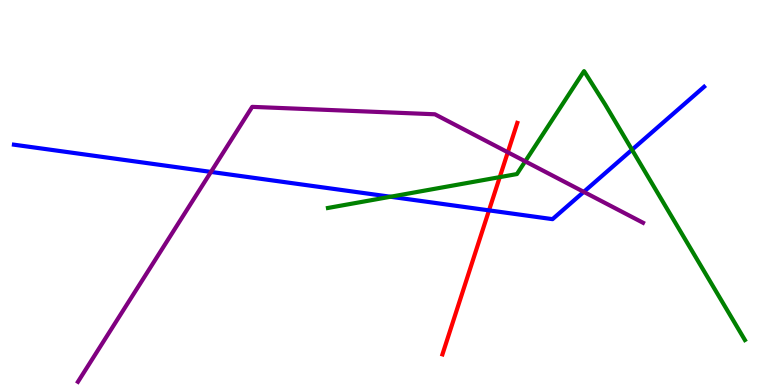[{'lines': ['blue', 'red'], 'intersections': [{'x': 6.31, 'y': 4.54}]}, {'lines': ['green', 'red'], 'intersections': [{'x': 6.45, 'y': 5.4}]}, {'lines': ['purple', 'red'], 'intersections': [{'x': 6.55, 'y': 6.04}]}, {'lines': ['blue', 'green'], 'intersections': [{'x': 5.04, 'y': 4.89}, {'x': 8.15, 'y': 6.11}]}, {'lines': ['blue', 'purple'], 'intersections': [{'x': 2.72, 'y': 5.53}, {'x': 7.53, 'y': 5.02}]}, {'lines': ['green', 'purple'], 'intersections': [{'x': 6.78, 'y': 5.81}]}]